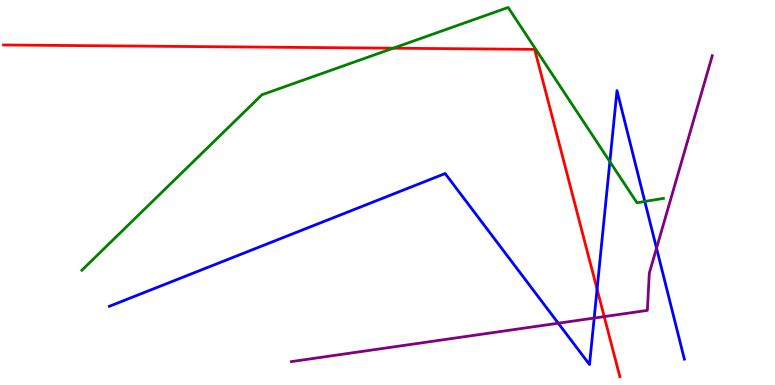[{'lines': ['blue', 'red'], 'intersections': [{'x': 7.7, 'y': 2.49}]}, {'lines': ['green', 'red'], 'intersections': [{'x': 5.07, 'y': 8.75}]}, {'lines': ['purple', 'red'], 'intersections': [{'x': 7.8, 'y': 1.78}]}, {'lines': ['blue', 'green'], 'intersections': [{'x': 7.87, 'y': 5.8}, {'x': 8.32, 'y': 4.77}]}, {'lines': ['blue', 'purple'], 'intersections': [{'x': 7.2, 'y': 1.6}, {'x': 7.67, 'y': 1.74}, {'x': 8.47, 'y': 3.55}]}, {'lines': ['green', 'purple'], 'intersections': []}]